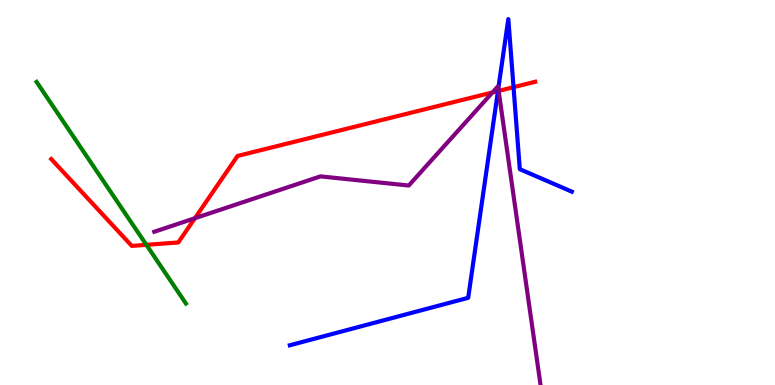[{'lines': ['blue', 'red'], 'intersections': [{'x': 6.43, 'y': 7.63}, {'x': 6.63, 'y': 7.74}]}, {'lines': ['green', 'red'], 'intersections': [{'x': 1.89, 'y': 3.64}]}, {'lines': ['purple', 'red'], 'intersections': [{'x': 2.51, 'y': 4.33}, {'x': 6.35, 'y': 7.6}, {'x': 6.43, 'y': 7.64}]}, {'lines': ['blue', 'green'], 'intersections': []}, {'lines': ['blue', 'purple'], 'intersections': [{'x': 6.43, 'y': 7.7}]}, {'lines': ['green', 'purple'], 'intersections': []}]